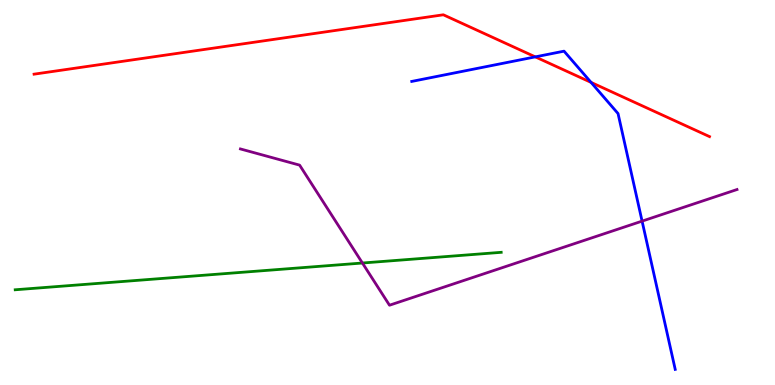[{'lines': ['blue', 'red'], 'intersections': [{'x': 6.91, 'y': 8.52}, {'x': 7.63, 'y': 7.86}]}, {'lines': ['green', 'red'], 'intersections': []}, {'lines': ['purple', 'red'], 'intersections': []}, {'lines': ['blue', 'green'], 'intersections': []}, {'lines': ['blue', 'purple'], 'intersections': [{'x': 8.28, 'y': 4.26}]}, {'lines': ['green', 'purple'], 'intersections': [{'x': 4.68, 'y': 3.17}]}]